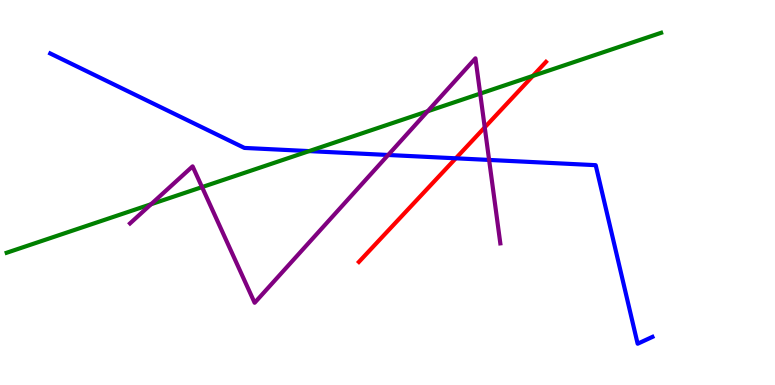[{'lines': ['blue', 'red'], 'intersections': [{'x': 5.88, 'y': 5.89}]}, {'lines': ['green', 'red'], 'intersections': [{'x': 6.88, 'y': 8.03}]}, {'lines': ['purple', 'red'], 'intersections': [{'x': 6.25, 'y': 6.69}]}, {'lines': ['blue', 'green'], 'intersections': [{'x': 3.99, 'y': 6.08}]}, {'lines': ['blue', 'purple'], 'intersections': [{'x': 5.01, 'y': 5.97}, {'x': 6.31, 'y': 5.85}]}, {'lines': ['green', 'purple'], 'intersections': [{'x': 1.95, 'y': 4.7}, {'x': 2.61, 'y': 5.14}, {'x': 5.52, 'y': 7.11}, {'x': 6.2, 'y': 7.57}]}]